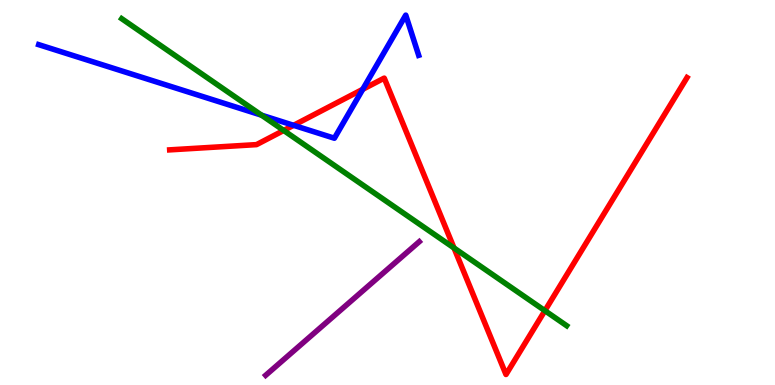[{'lines': ['blue', 'red'], 'intersections': [{'x': 3.79, 'y': 6.75}, {'x': 4.68, 'y': 7.68}]}, {'lines': ['green', 'red'], 'intersections': [{'x': 3.66, 'y': 6.61}, {'x': 5.86, 'y': 3.56}, {'x': 7.03, 'y': 1.93}]}, {'lines': ['purple', 'red'], 'intersections': []}, {'lines': ['blue', 'green'], 'intersections': [{'x': 3.37, 'y': 7.01}]}, {'lines': ['blue', 'purple'], 'intersections': []}, {'lines': ['green', 'purple'], 'intersections': []}]